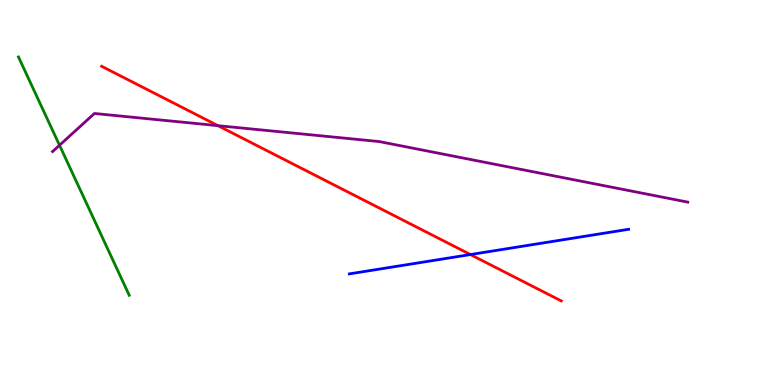[{'lines': ['blue', 'red'], 'intersections': [{'x': 6.07, 'y': 3.39}]}, {'lines': ['green', 'red'], 'intersections': []}, {'lines': ['purple', 'red'], 'intersections': [{'x': 2.81, 'y': 6.74}]}, {'lines': ['blue', 'green'], 'intersections': []}, {'lines': ['blue', 'purple'], 'intersections': []}, {'lines': ['green', 'purple'], 'intersections': [{'x': 0.768, 'y': 6.23}]}]